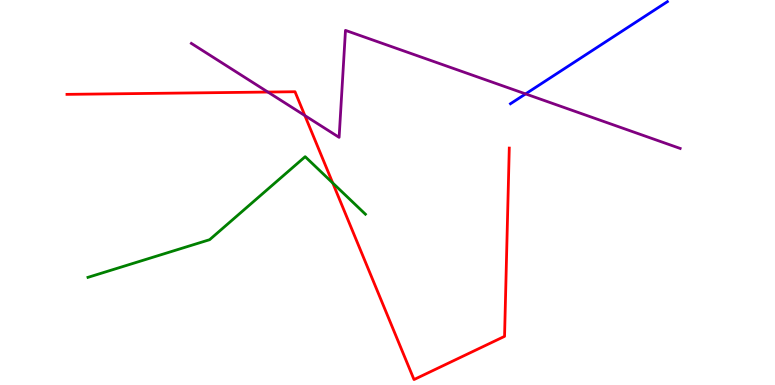[{'lines': ['blue', 'red'], 'intersections': []}, {'lines': ['green', 'red'], 'intersections': [{'x': 4.29, 'y': 5.25}]}, {'lines': ['purple', 'red'], 'intersections': [{'x': 3.46, 'y': 7.61}, {'x': 3.93, 'y': 7.0}]}, {'lines': ['blue', 'green'], 'intersections': []}, {'lines': ['blue', 'purple'], 'intersections': [{'x': 6.78, 'y': 7.56}]}, {'lines': ['green', 'purple'], 'intersections': []}]